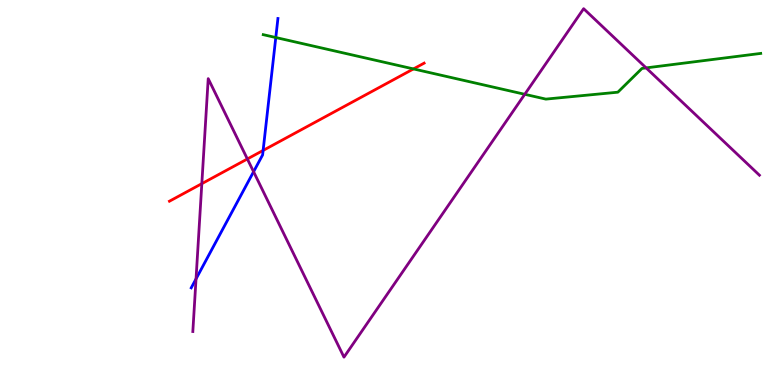[{'lines': ['blue', 'red'], 'intersections': [{'x': 3.4, 'y': 6.09}]}, {'lines': ['green', 'red'], 'intersections': [{'x': 5.34, 'y': 8.21}]}, {'lines': ['purple', 'red'], 'intersections': [{'x': 2.6, 'y': 5.23}, {'x': 3.19, 'y': 5.87}]}, {'lines': ['blue', 'green'], 'intersections': [{'x': 3.56, 'y': 9.03}]}, {'lines': ['blue', 'purple'], 'intersections': [{'x': 2.53, 'y': 2.76}, {'x': 3.27, 'y': 5.54}]}, {'lines': ['green', 'purple'], 'intersections': [{'x': 6.77, 'y': 7.55}, {'x': 8.34, 'y': 8.24}]}]